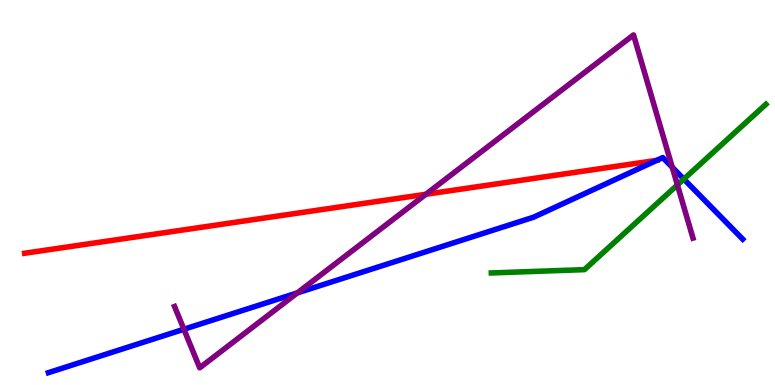[{'lines': ['blue', 'red'], 'intersections': [{'x': 8.47, 'y': 5.84}]}, {'lines': ['green', 'red'], 'intersections': []}, {'lines': ['purple', 'red'], 'intersections': [{'x': 5.49, 'y': 4.95}]}, {'lines': ['blue', 'green'], 'intersections': [{'x': 8.82, 'y': 5.35}]}, {'lines': ['blue', 'purple'], 'intersections': [{'x': 2.37, 'y': 1.45}, {'x': 3.84, 'y': 2.39}, {'x': 8.67, 'y': 5.66}]}, {'lines': ['green', 'purple'], 'intersections': [{'x': 8.74, 'y': 5.2}]}]